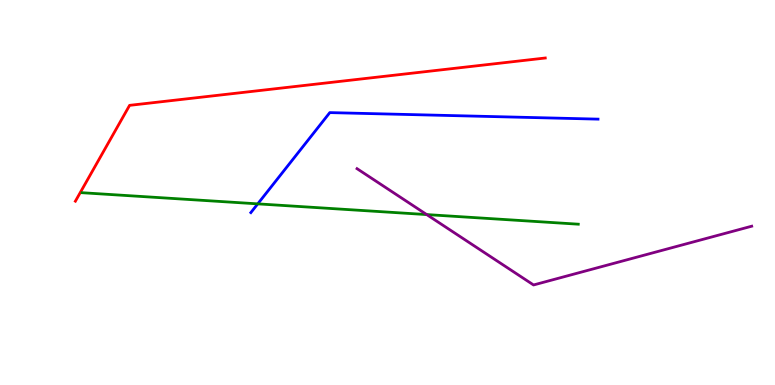[{'lines': ['blue', 'red'], 'intersections': []}, {'lines': ['green', 'red'], 'intersections': []}, {'lines': ['purple', 'red'], 'intersections': []}, {'lines': ['blue', 'green'], 'intersections': [{'x': 3.33, 'y': 4.7}]}, {'lines': ['blue', 'purple'], 'intersections': []}, {'lines': ['green', 'purple'], 'intersections': [{'x': 5.51, 'y': 4.43}]}]